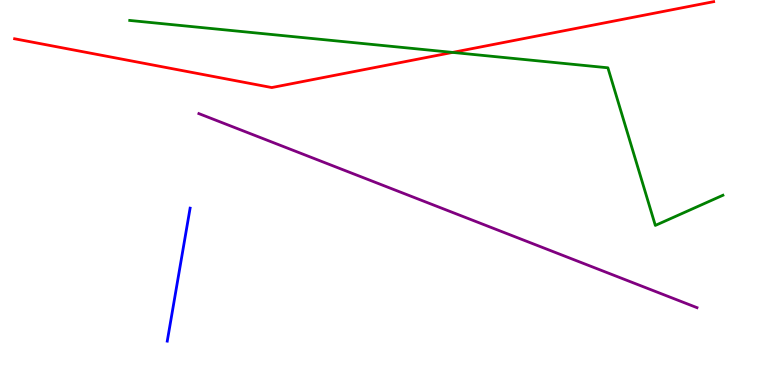[{'lines': ['blue', 'red'], 'intersections': []}, {'lines': ['green', 'red'], 'intersections': [{'x': 5.84, 'y': 8.64}]}, {'lines': ['purple', 'red'], 'intersections': []}, {'lines': ['blue', 'green'], 'intersections': []}, {'lines': ['blue', 'purple'], 'intersections': []}, {'lines': ['green', 'purple'], 'intersections': []}]